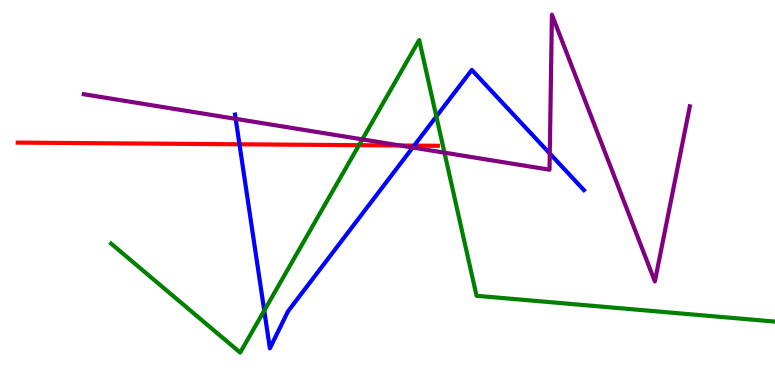[{'lines': ['blue', 'red'], 'intersections': [{'x': 3.09, 'y': 6.25}, {'x': 5.34, 'y': 6.22}]}, {'lines': ['green', 'red'], 'intersections': [{'x': 4.63, 'y': 6.23}]}, {'lines': ['purple', 'red'], 'intersections': [{'x': 5.16, 'y': 6.22}]}, {'lines': ['blue', 'green'], 'intersections': [{'x': 3.41, 'y': 1.93}, {'x': 5.63, 'y': 6.97}]}, {'lines': ['blue', 'purple'], 'intersections': [{'x': 3.04, 'y': 6.91}, {'x': 5.33, 'y': 6.17}, {'x': 7.09, 'y': 6.01}]}, {'lines': ['green', 'purple'], 'intersections': [{'x': 4.67, 'y': 6.38}, {'x': 5.73, 'y': 6.03}]}]